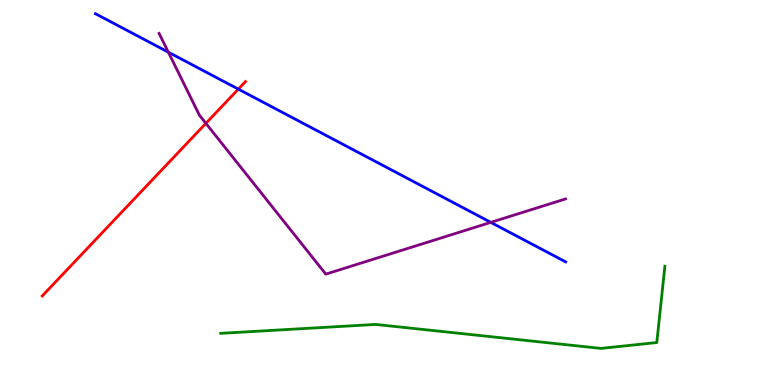[{'lines': ['blue', 'red'], 'intersections': [{'x': 3.08, 'y': 7.69}]}, {'lines': ['green', 'red'], 'intersections': []}, {'lines': ['purple', 'red'], 'intersections': [{'x': 2.66, 'y': 6.8}]}, {'lines': ['blue', 'green'], 'intersections': []}, {'lines': ['blue', 'purple'], 'intersections': [{'x': 2.17, 'y': 8.64}, {'x': 6.33, 'y': 4.22}]}, {'lines': ['green', 'purple'], 'intersections': []}]